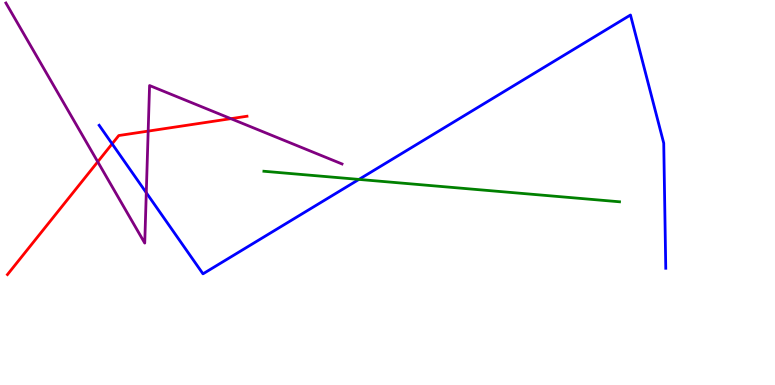[{'lines': ['blue', 'red'], 'intersections': [{'x': 1.45, 'y': 6.26}]}, {'lines': ['green', 'red'], 'intersections': []}, {'lines': ['purple', 'red'], 'intersections': [{'x': 1.26, 'y': 5.8}, {'x': 1.91, 'y': 6.59}, {'x': 2.98, 'y': 6.92}]}, {'lines': ['blue', 'green'], 'intersections': [{'x': 4.63, 'y': 5.34}]}, {'lines': ['blue', 'purple'], 'intersections': [{'x': 1.89, 'y': 4.99}]}, {'lines': ['green', 'purple'], 'intersections': []}]